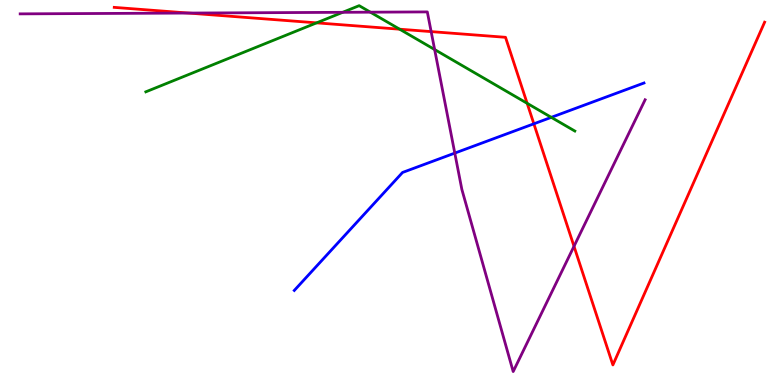[{'lines': ['blue', 'red'], 'intersections': [{'x': 6.89, 'y': 6.78}]}, {'lines': ['green', 'red'], 'intersections': [{'x': 4.09, 'y': 9.41}, {'x': 5.16, 'y': 9.24}, {'x': 6.8, 'y': 7.32}]}, {'lines': ['purple', 'red'], 'intersections': [{'x': 2.43, 'y': 9.66}, {'x': 5.56, 'y': 9.18}, {'x': 7.41, 'y': 3.6}]}, {'lines': ['blue', 'green'], 'intersections': [{'x': 7.11, 'y': 6.95}]}, {'lines': ['blue', 'purple'], 'intersections': [{'x': 5.87, 'y': 6.02}]}, {'lines': ['green', 'purple'], 'intersections': [{'x': 4.42, 'y': 9.68}, {'x': 4.78, 'y': 9.68}, {'x': 5.61, 'y': 8.71}]}]